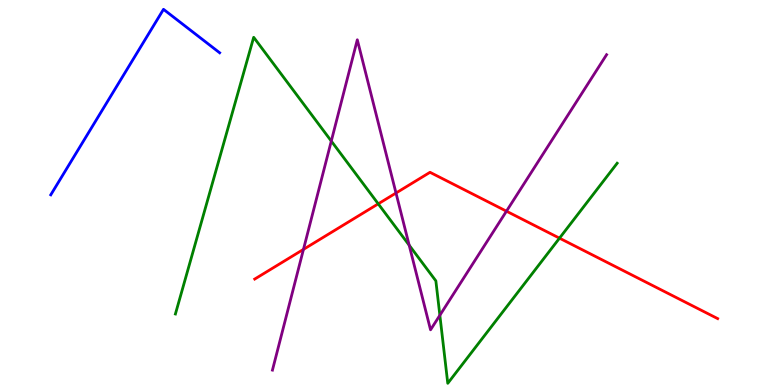[{'lines': ['blue', 'red'], 'intersections': []}, {'lines': ['green', 'red'], 'intersections': [{'x': 4.88, 'y': 4.71}, {'x': 7.22, 'y': 3.81}]}, {'lines': ['purple', 'red'], 'intersections': [{'x': 3.92, 'y': 3.52}, {'x': 5.11, 'y': 4.99}, {'x': 6.53, 'y': 4.51}]}, {'lines': ['blue', 'green'], 'intersections': []}, {'lines': ['blue', 'purple'], 'intersections': []}, {'lines': ['green', 'purple'], 'intersections': [{'x': 4.27, 'y': 6.34}, {'x': 5.28, 'y': 3.63}, {'x': 5.68, 'y': 1.81}]}]